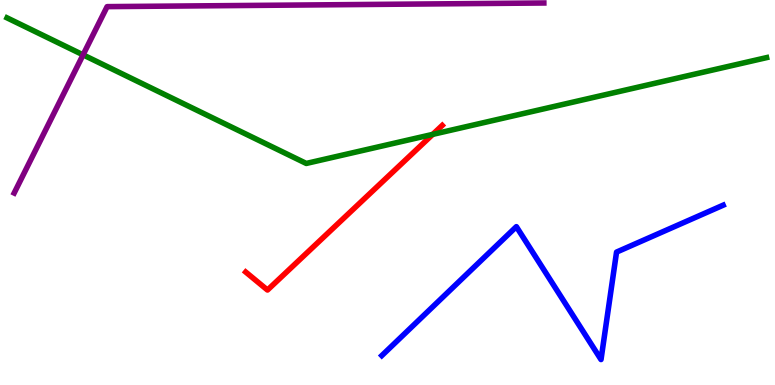[{'lines': ['blue', 'red'], 'intersections': []}, {'lines': ['green', 'red'], 'intersections': [{'x': 5.58, 'y': 6.51}]}, {'lines': ['purple', 'red'], 'intersections': []}, {'lines': ['blue', 'green'], 'intersections': []}, {'lines': ['blue', 'purple'], 'intersections': []}, {'lines': ['green', 'purple'], 'intersections': [{'x': 1.07, 'y': 8.58}]}]